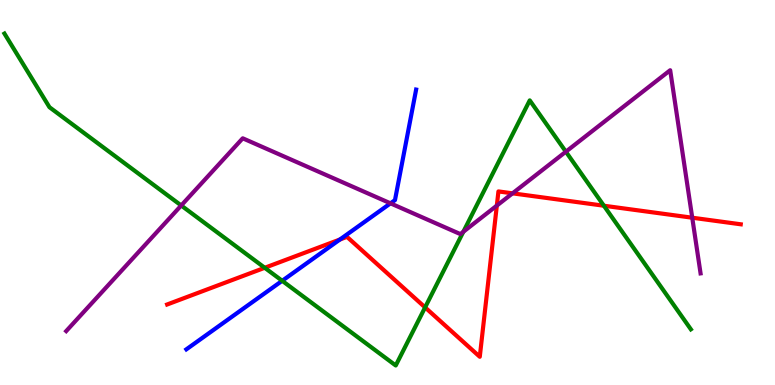[{'lines': ['blue', 'red'], 'intersections': [{'x': 4.39, 'y': 3.78}]}, {'lines': ['green', 'red'], 'intersections': [{'x': 3.42, 'y': 3.04}, {'x': 5.49, 'y': 2.02}, {'x': 7.79, 'y': 4.66}]}, {'lines': ['purple', 'red'], 'intersections': [{'x': 6.41, 'y': 4.66}, {'x': 6.61, 'y': 4.98}, {'x': 8.93, 'y': 4.35}]}, {'lines': ['blue', 'green'], 'intersections': [{'x': 3.64, 'y': 2.71}]}, {'lines': ['blue', 'purple'], 'intersections': [{'x': 5.04, 'y': 4.72}]}, {'lines': ['green', 'purple'], 'intersections': [{'x': 2.34, 'y': 4.66}, {'x': 5.98, 'y': 3.98}, {'x': 7.3, 'y': 6.06}]}]